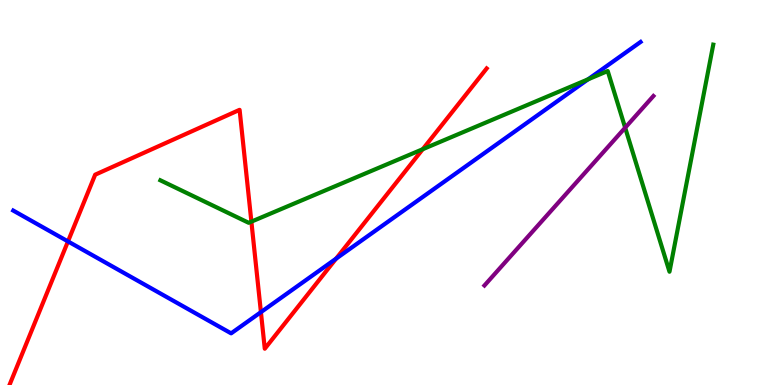[{'lines': ['blue', 'red'], 'intersections': [{'x': 0.877, 'y': 3.73}, {'x': 3.37, 'y': 1.89}, {'x': 4.34, 'y': 3.28}]}, {'lines': ['green', 'red'], 'intersections': [{'x': 3.24, 'y': 4.24}, {'x': 5.45, 'y': 6.12}]}, {'lines': ['purple', 'red'], 'intersections': []}, {'lines': ['blue', 'green'], 'intersections': [{'x': 7.59, 'y': 7.94}]}, {'lines': ['blue', 'purple'], 'intersections': []}, {'lines': ['green', 'purple'], 'intersections': [{'x': 8.07, 'y': 6.68}]}]